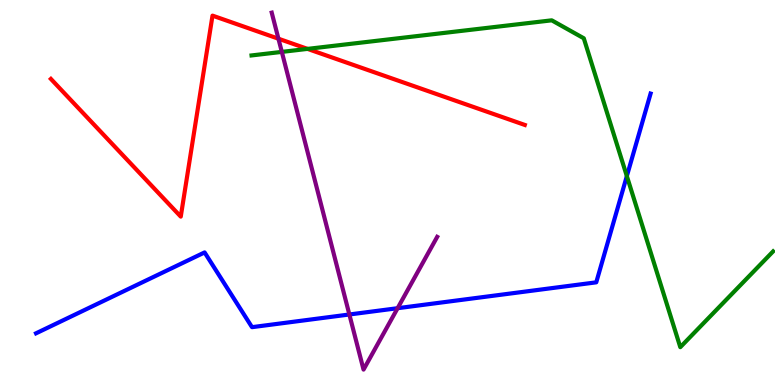[{'lines': ['blue', 'red'], 'intersections': []}, {'lines': ['green', 'red'], 'intersections': [{'x': 3.97, 'y': 8.73}]}, {'lines': ['purple', 'red'], 'intersections': [{'x': 3.59, 'y': 8.99}]}, {'lines': ['blue', 'green'], 'intersections': [{'x': 8.09, 'y': 5.43}]}, {'lines': ['blue', 'purple'], 'intersections': [{'x': 4.51, 'y': 1.83}, {'x': 5.13, 'y': 1.99}]}, {'lines': ['green', 'purple'], 'intersections': [{'x': 3.64, 'y': 8.65}]}]